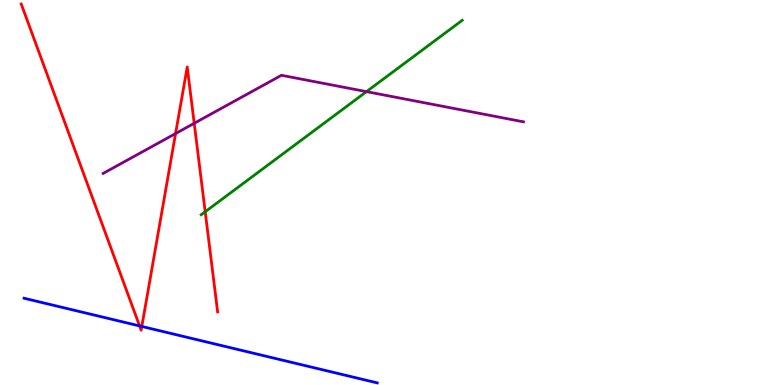[{'lines': ['blue', 'red'], 'intersections': [{'x': 1.8, 'y': 1.53}, {'x': 1.83, 'y': 1.52}]}, {'lines': ['green', 'red'], 'intersections': [{'x': 2.65, 'y': 4.5}]}, {'lines': ['purple', 'red'], 'intersections': [{'x': 2.27, 'y': 6.53}, {'x': 2.51, 'y': 6.8}]}, {'lines': ['blue', 'green'], 'intersections': []}, {'lines': ['blue', 'purple'], 'intersections': []}, {'lines': ['green', 'purple'], 'intersections': [{'x': 4.73, 'y': 7.62}]}]